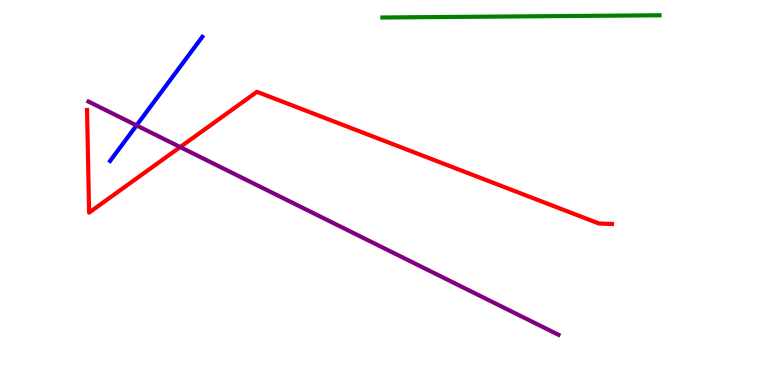[{'lines': ['blue', 'red'], 'intersections': []}, {'lines': ['green', 'red'], 'intersections': []}, {'lines': ['purple', 'red'], 'intersections': [{'x': 2.32, 'y': 6.18}]}, {'lines': ['blue', 'green'], 'intersections': []}, {'lines': ['blue', 'purple'], 'intersections': [{'x': 1.76, 'y': 6.74}]}, {'lines': ['green', 'purple'], 'intersections': []}]